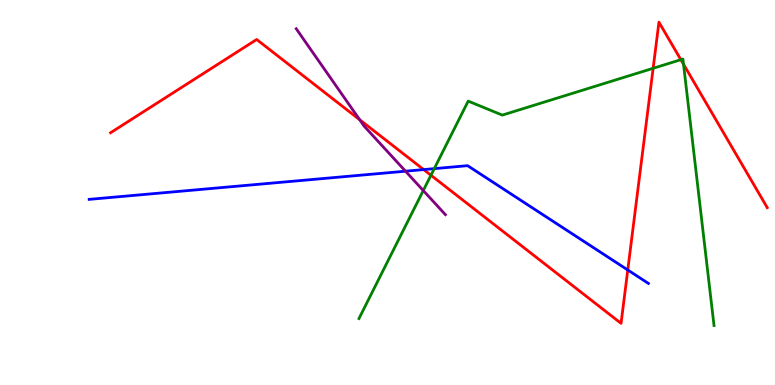[{'lines': ['blue', 'red'], 'intersections': [{'x': 5.47, 'y': 5.6}, {'x': 8.1, 'y': 2.99}]}, {'lines': ['green', 'red'], 'intersections': [{'x': 5.56, 'y': 5.45}, {'x': 8.43, 'y': 8.23}, {'x': 8.79, 'y': 8.45}, {'x': 8.82, 'y': 8.33}]}, {'lines': ['purple', 'red'], 'intersections': [{'x': 4.64, 'y': 6.89}]}, {'lines': ['blue', 'green'], 'intersections': [{'x': 5.6, 'y': 5.62}]}, {'lines': ['blue', 'purple'], 'intersections': [{'x': 5.23, 'y': 5.55}]}, {'lines': ['green', 'purple'], 'intersections': [{'x': 5.46, 'y': 5.05}]}]